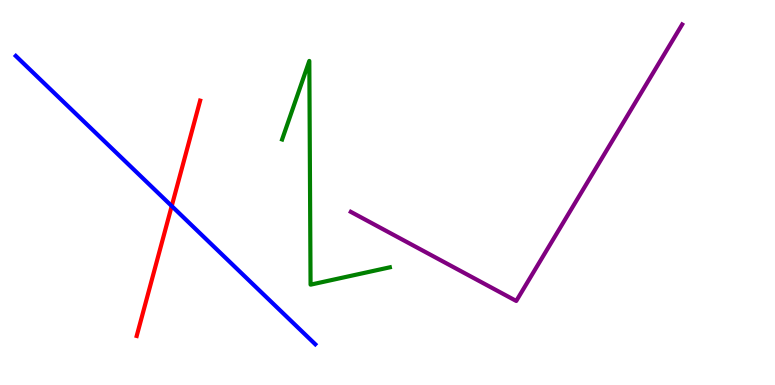[{'lines': ['blue', 'red'], 'intersections': [{'x': 2.22, 'y': 4.65}]}, {'lines': ['green', 'red'], 'intersections': []}, {'lines': ['purple', 'red'], 'intersections': []}, {'lines': ['blue', 'green'], 'intersections': []}, {'lines': ['blue', 'purple'], 'intersections': []}, {'lines': ['green', 'purple'], 'intersections': []}]